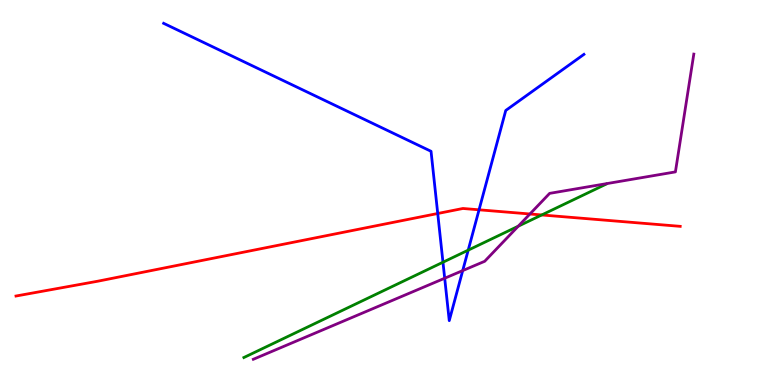[{'lines': ['blue', 'red'], 'intersections': [{'x': 5.65, 'y': 4.45}, {'x': 6.18, 'y': 4.55}]}, {'lines': ['green', 'red'], 'intersections': [{'x': 6.99, 'y': 4.42}]}, {'lines': ['purple', 'red'], 'intersections': [{'x': 6.84, 'y': 4.44}]}, {'lines': ['blue', 'green'], 'intersections': [{'x': 5.72, 'y': 3.19}, {'x': 6.04, 'y': 3.5}]}, {'lines': ['blue', 'purple'], 'intersections': [{'x': 5.74, 'y': 2.77}, {'x': 5.97, 'y': 2.97}]}, {'lines': ['green', 'purple'], 'intersections': [{'x': 6.69, 'y': 4.12}]}]